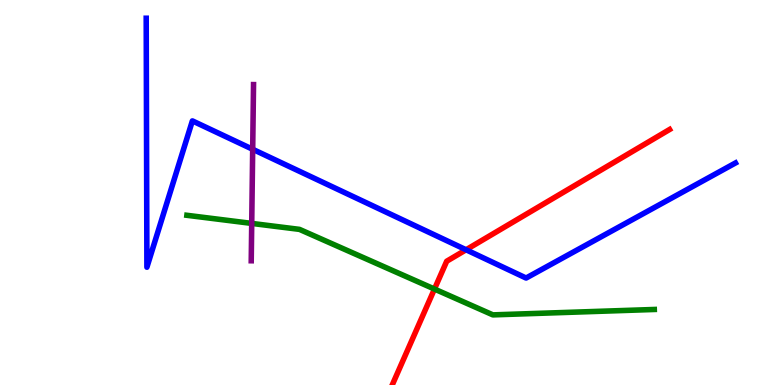[{'lines': ['blue', 'red'], 'intersections': [{'x': 6.01, 'y': 3.51}]}, {'lines': ['green', 'red'], 'intersections': [{'x': 5.61, 'y': 2.49}]}, {'lines': ['purple', 'red'], 'intersections': []}, {'lines': ['blue', 'green'], 'intersections': []}, {'lines': ['blue', 'purple'], 'intersections': [{'x': 3.26, 'y': 6.12}]}, {'lines': ['green', 'purple'], 'intersections': [{'x': 3.25, 'y': 4.2}]}]